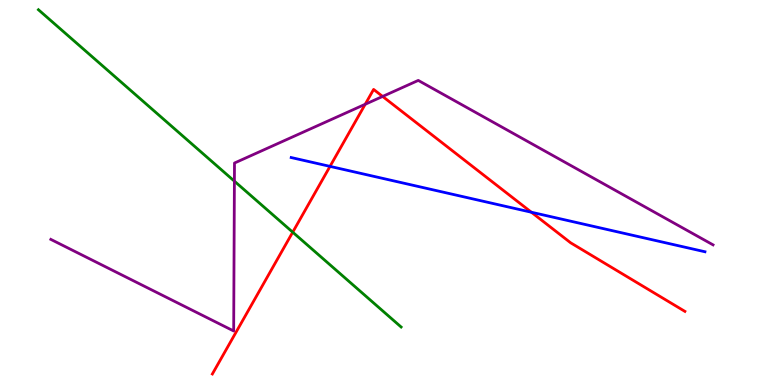[{'lines': ['blue', 'red'], 'intersections': [{'x': 4.26, 'y': 5.68}, {'x': 6.86, 'y': 4.49}]}, {'lines': ['green', 'red'], 'intersections': [{'x': 3.78, 'y': 3.97}]}, {'lines': ['purple', 'red'], 'intersections': [{'x': 4.71, 'y': 7.29}, {'x': 4.94, 'y': 7.49}]}, {'lines': ['blue', 'green'], 'intersections': []}, {'lines': ['blue', 'purple'], 'intersections': []}, {'lines': ['green', 'purple'], 'intersections': [{'x': 3.02, 'y': 5.29}]}]